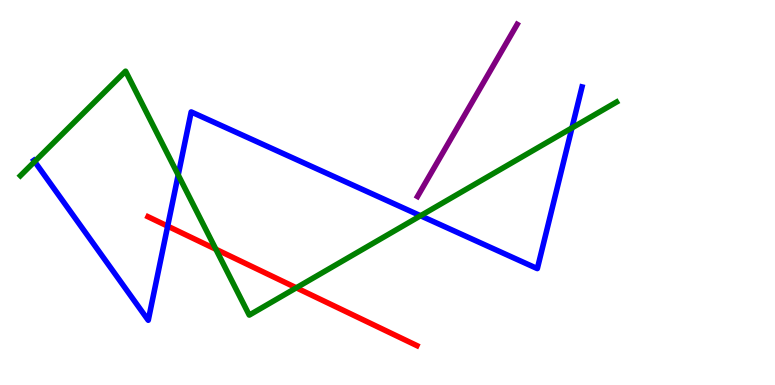[{'lines': ['blue', 'red'], 'intersections': [{'x': 2.16, 'y': 4.13}]}, {'lines': ['green', 'red'], 'intersections': [{'x': 2.79, 'y': 3.53}, {'x': 3.82, 'y': 2.52}]}, {'lines': ['purple', 'red'], 'intersections': []}, {'lines': ['blue', 'green'], 'intersections': [{'x': 0.447, 'y': 5.8}, {'x': 2.3, 'y': 5.46}, {'x': 5.43, 'y': 4.4}, {'x': 7.38, 'y': 6.68}]}, {'lines': ['blue', 'purple'], 'intersections': []}, {'lines': ['green', 'purple'], 'intersections': []}]